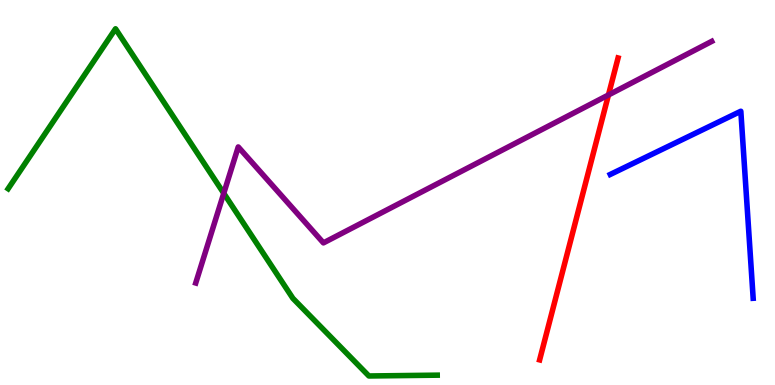[{'lines': ['blue', 'red'], 'intersections': []}, {'lines': ['green', 'red'], 'intersections': []}, {'lines': ['purple', 'red'], 'intersections': [{'x': 7.85, 'y': 7.53}]}, {'lines': ['blue', 'green'], 'intersections': []}, {'lines': ['blue', 'purple'], 'intersections': []}, {'lines': ['green', 'purple'], 'intersections': [{'x': 2.89, 'y': 4.98}]}]